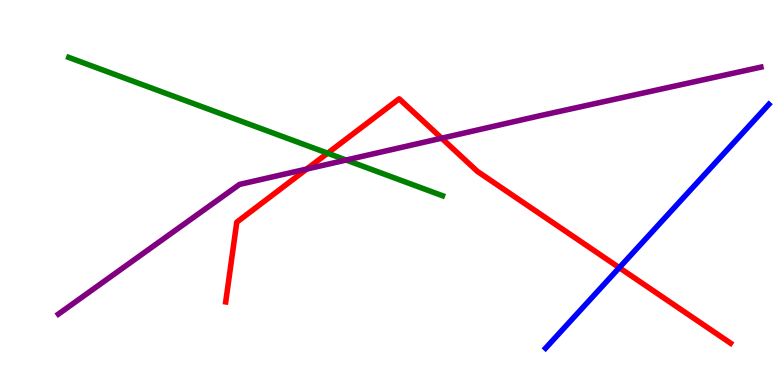[{'lines': ['blue', 'red'], 'intersections': [{'x': 7.99, 'y': 3.05}]}, {'lines': ['green', 'red'], 'intersections': [{'x': 4.23, 'y': 6.02}]}, {'lines': ['purple', 'red'], 'intersections': [{'x': 3.96, 'y': 5.61}, {'x': 5.7, 'y': 6.41}]}, {'lines': ['blue', 'green'], 'intersections': []}, {'lines': ['blue', 'purple'], 'intersections': []}, {'lines': ['green', 'purple'], 'intersections': [{'x': 4.47, 'y': 5.84}]}]